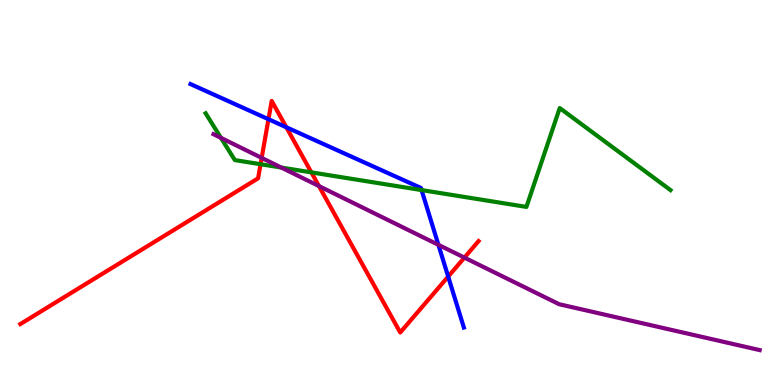[{'lines': ['blue', 'red'], 'intersections': [{'x': 3.46, 'y': 6.9}, {'x': 3.69, 'y': 6.69}, {'x': 5.78, 'y': 2.82}]}, {'lines': ['green', 'red'], 'intersections': [{'x': 3.36, 'y': 5.73}, {'x': 4.02, 'y': 5.52}]}, {'lines': ['purple', 'red'], 'intersections': [{'x': 3.38, 'y': 5.9}, {'x': 4.12, 'y': 5.17}, {'x': 5.99, 'y': 3.31}]}, {'lines': ['blue', 'green'], 'intersections': [{'x': 5.44, 'y': 5.06}]}, {'lines': ['blue', 'purple'], 'intersections': [{'x': 5.66, 'y': 3.64}]}, {'lines': ['green', 'purple'], 'intersections': [{'x': 2.85, 'y': 6.42}, {'x': 3.63, 'y': 5.65}]}]